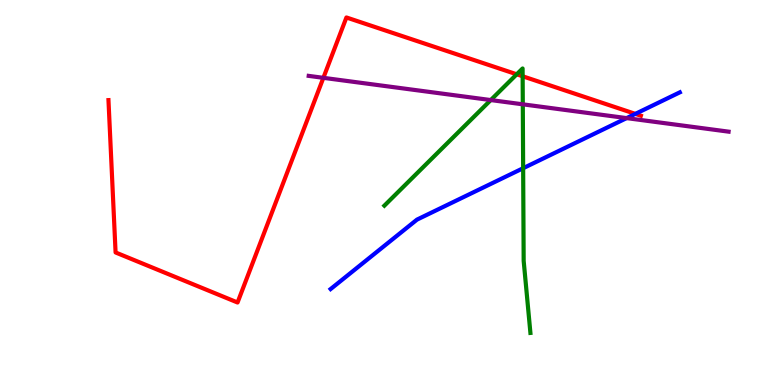[{'lines': ['blue', 'red'], 'intersections': [{'x': 8.2, 'y': 7.04}]}, {'lines': ['green', 'red'], 'intersections': [{'x': 6.67, 'y': 8.07}, {'x': 6.74, 'y': 8.02}]}, {'lines': ['purple', 'red'], 'intersections': [{'x': 4.17, 'y': 7.98}]}, {'lines': ['blue', 'green'], 'intersections': [{'x': 6.75, 'y': 5.63}]}, {'lines': ['blue', 'purple'], 'intersections': [{'x': 8.09, 'y': 6.93}]}, {'lines': ['green', 'purple'], 'intersections': [{'x': 6.33, 'y': 7.4}, {'x': 6.75, 'y': 7.29}]}]